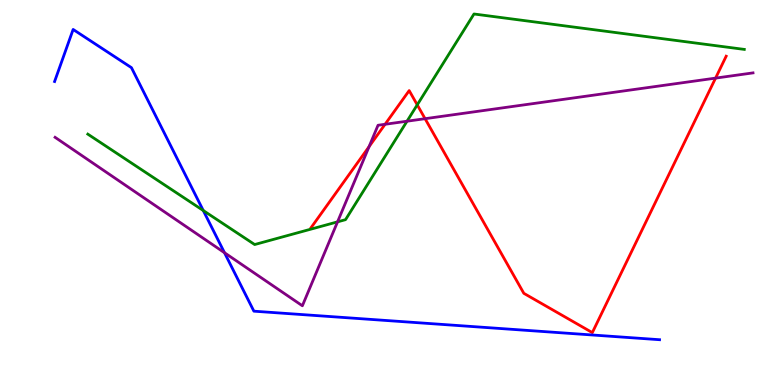[{'lines': ['blue', 'red'], 'intersections': []}, {'lines': ['green', 'red'], 'intersections': [{'x': 5.38, 'y': 7.28}]}, {'lines': ['purple', 'red'], 'intersections': [{'x': 4.76, 'y': 6.19}, {'x': 4.97, 'y': 6.77}, {'x': 5.48, 'y': 6.92}, {'x': 9.23, 'y': 7.97}]}, {'lines': ['blue', 'green'], 'intersections': [{'x': 2.62, 'y': 4.53}]}, {'lines': ['blue', 'purple'], 'intersections': [{'x': 2.9, 'y': 3.44}]}, {'lines': ['green', 'purple'], 'intersections': [{'x': 4.36, 'y': 4.24}, {'x': 5.25, 'y': 6.85}]}]